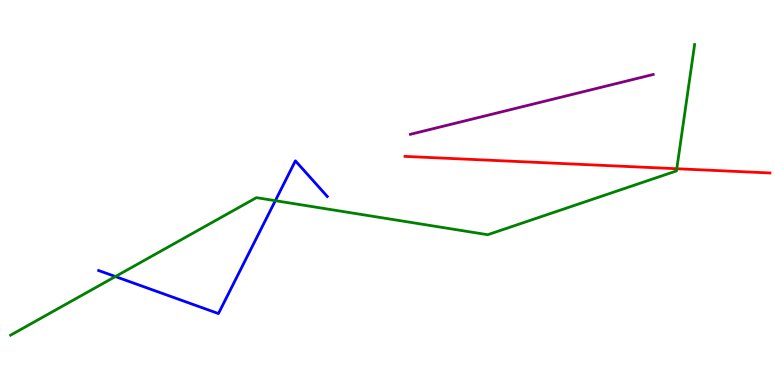[{'lines': ['blue', 'red'], 'intersections': []}, {'lines': ['green', 'red'], 'intersections': [{'x': 8.73, 'y': 5.62}]}, {'lines': ['purple', 'red'], 'intersections': []}, {'lines': ['blue', 'green'], 'intersections': [{'x': 1.49, 'y': 2.82}, {'x': 3.55, 'y': 4.79}]}, {'lines': ['blue', 'purple'], 'intersections': []}, {'lines': ['green', 'purple'], 'intersections': []}]